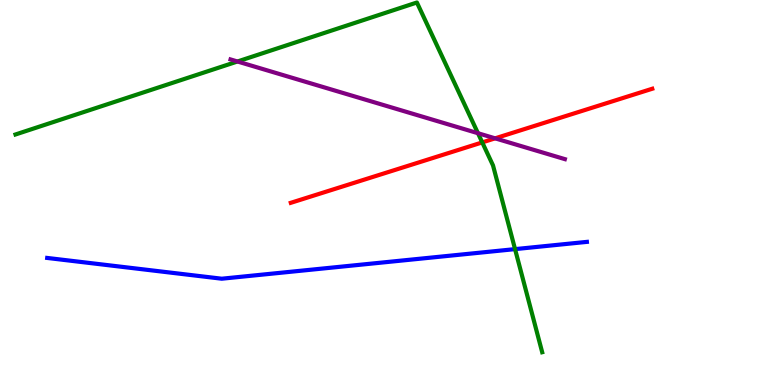[{'lines': ['blue', 'red'], 'intersections': []}, {'lines': ['green', 'red'], 'intersections': [{'x': 6.22, 'y': 6.3}]}, {'lines': ['purple', 'red'], 'intersections': [{'x': 6.39, 'y': 6.41}]}, {'lines': ['blue', 'green'], 'intersections': [{'x': 6.65, 'y': 3.53}]}, {'lines': ['blue', 'purple'], 'intersections': []}, {'lines': ['green', 'purple'], 'intersections': [{'x': 3.06, 'y': 8.4}, {'x': 6.17, 'y': 6.54}]}]